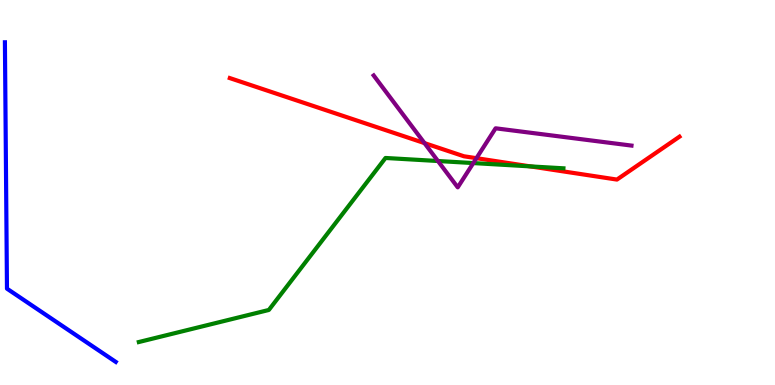[{'lines': ['blue', 'red'], 'intersections': []}, {'lines': ['green', 'red'], 'intersections': [{'x': 6.84, 'y': 5.68}]}, {'lines': ['purple', 'red'], 'intersections': [{'x': 5.48, 'y': 6.28}, {'x': 6.15, 'y': 5.89}]}, {'lines': ['blue', 'green'], 'intersections': []}, {'lines': ['blue', 'purple'], 'intersections': []}, {'lines': ['green', 'purple'], 'intersections': [{'x': 5.65, 'y': 5.82}, {'x': 6.11, 'y': 5.76}]}]